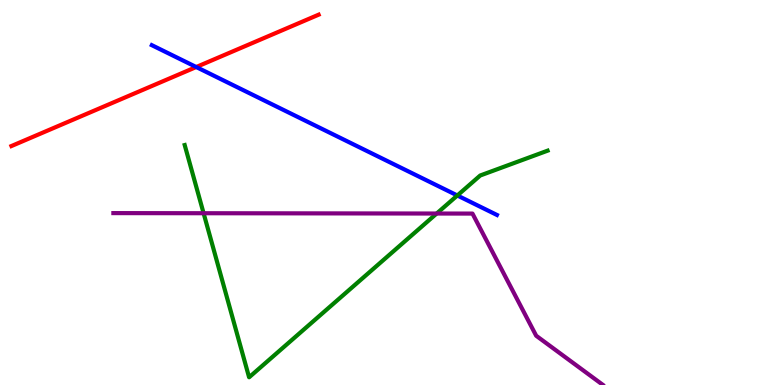[{'lines': ['blue', 'red'], 'intersections': [{'x': 2.53, 'y': 8.26}]}, {'lines': ['green', 'red'], 'intersections': []}, {'lines': ['purple', 'red'], 'intersections': []}, {'lines': ['blue', 'green'], 'intersections': [{'x': 5.9, 'y': 4.92}]}, {'lines': ['blue', 'purple'], 'intersections': []}, {'lines': ['green', 'purple'], 'intersections': [{'x': 2.63, 'y': 4.46}, {'x': 5.63, 'y': 4.45}]}]